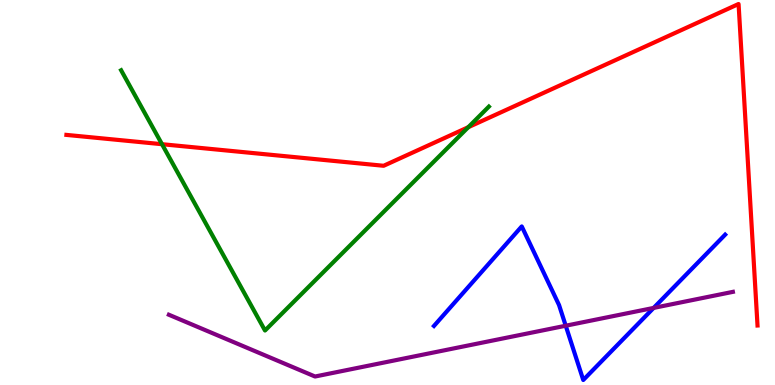[{'lines': ['blue', 'red'], 'intersections': []}, {'lines': ['green', 'red'], 'intersections': [{'x': 2.09, 'y': 6.25}, {'x': 6.04, 'y': 6.7}]}, {'lines': ['purple', 'red'], 'intersections': []}, {'lines': ['blue', 'green'], 'intersections': []}, {'lines': ['blue', 'purple'], 'intersections': [{'x': 7.3, 'y': 1.54}, {'x': 8.43, 'y': 2.0}]}, {'lines': ['green', 'purple'], 'intersections': []}]